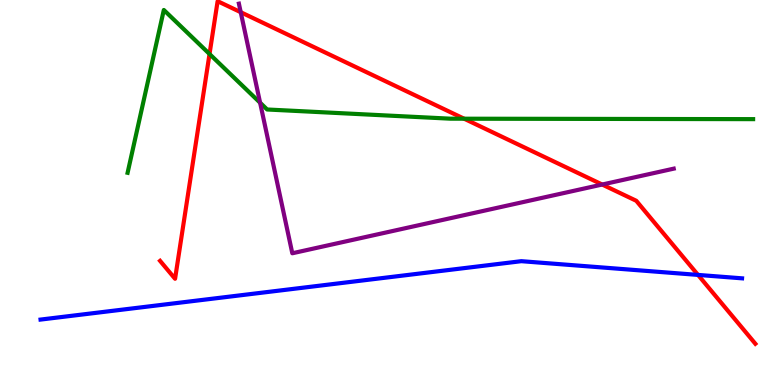[{'lines': ['blue', 'red'], 'intersections': [{'x': 9.01, 'y': 2.86}]}, {'lines': ['green', 'red'], 'intersections': [{'x': 2.7, 'y': 8.6}, {'x': 5.99, 'y': 6.92}]}, {'lines': ['purple', 'red'], 'intersections': [{'x': 3.11, 'y': 9.68}, {'x': 7.77, 'y': 5.21}]}, {'lines': ['blue', 'green'], 'intersections': []}, {'lines': ['blue', 'purple'], 'intersections': []}, {'lines': ['green', 'purple'], 'intersections': [{'x': 3.36, 'y': 7.33}]}]